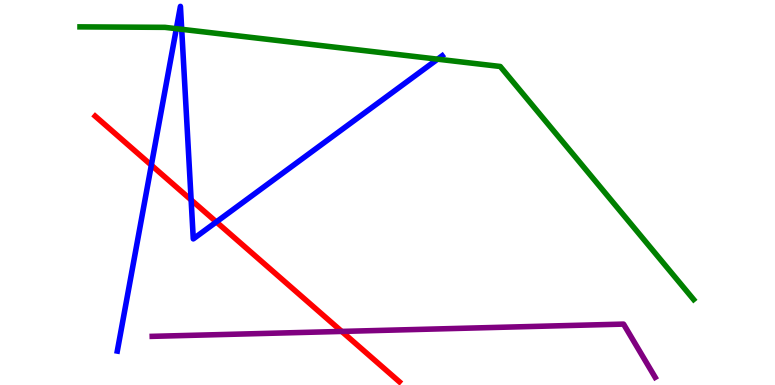[{'lines': ['blue', 'red'], 'intersections': [{'x': 1.95, 'y': 5.71}, {'x': 2.47, 'y': 4.81}, {'x': 2.79, 'y': 4.24}]}, {'lines': ['green', 'red'], 'intersections': []}, {'lines': ['purple', 'red'], 'intersections': [{'x': 4.41, 'y': 1.39}]}, {'lines': ['blue', 'green'], 'intersections': [{'x': 2.28, 'y': 9.26}, {'x': 2.34, 'y': 9.24}, {'x': 5.65, 'y': 8.46}]}, {'lines': ['blue', 'purple'], 'intersections': []}, {'lines': ['green', 'purple'], 'intersections': []}]